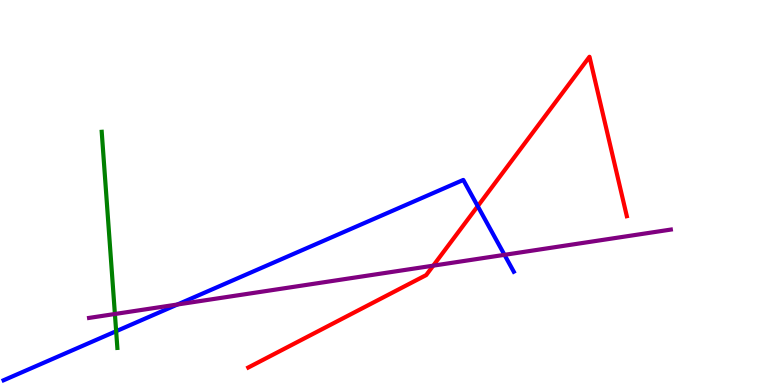[{'lines': ['blue', 'red'], 'intersections': [{'x': 6.16, 'y': 4.64}]}, {'lines': ['green', 'red'], 'intersections': []}, {'lines': ['purple', 'red'], 'intersections': [{'x': 5.59, 'y': 3.1}]}, {'lines': ['blue', 'green'], 'intersections': [{'x': 1.5, 'y': 1.4}]}, {'lines': ['blue', 'purple'], 'intersections': [{'x': 2.29, 'y': 2.09}, {'x': 6.51, 'y': 3.38}]}, {'lines': ['green', 'purple'], 'intersections': [{'x': 1.48, 'y': 1.84}]}]